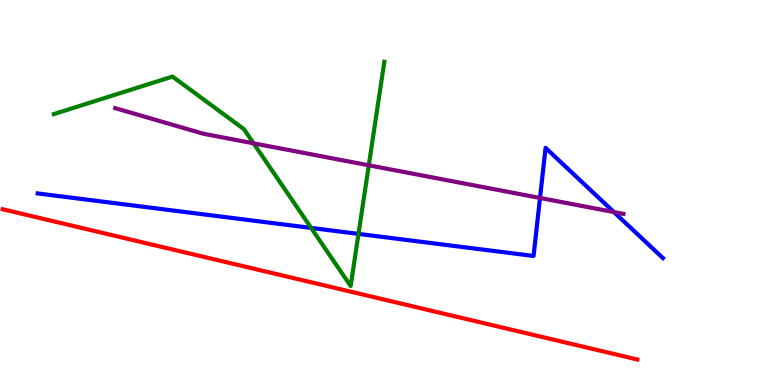[{'lines': ['blue', 'red'], 'intersections': []}, {'lines': ['green', 'red'], 'intersections': []}, {'lines': ['purple', 'red'], 'intersections': []}, {'lines': ['blue', 'green'], 'intersections': [{'x': 4.01, 'y': 4.08}, {'x': 4.63, 'y': 3.92}]}, {'lines': ['blue', 'purple'], 'intersections': [{'x': 6.97, 'y': 4.86}, {'x': 7.92, 'y': 4.49}]}, {'lines': ['green', 'purple'], 'intersections': [{'x': 3.27, 'y': 6.28}, {'x': 4.76, 'y': 5.71}]}]